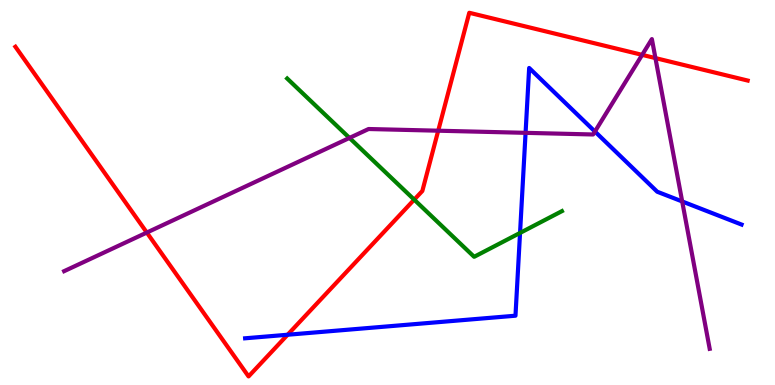[{'lines': ['blue', 'red'], 'intersections': [{'x': 3.71, 'y': 1.31}]}, {'lines': ['green', 'red'], 'intersections': [{'x': 5.34, 'y': 4.81}]}, {'lines': ['purple', 'red'], 'intersections': [{'x': 1.89, 'y': 3.96}, {'x': 5.65, 'y': 6.61}, {'x': 8.29, 'y': 8.58}, {'x': 8.46, 'y': 8.49}]}, {'lines': ['blue', 'green'], 'intersections': [{'x': 6.71, 'y': 3.95}]}, {'lines': ['blue', 'purple'], 'intersections': [{'x': 6.78, 'y': 6.55}, {'x': 7.68, 'y': 6.58}, {'x': 8.8, 'y': 4.77}]}, {'lines': ['green', 'purple'], 'intersections': [{'x': 4.51, 'y': 6.42}]}]